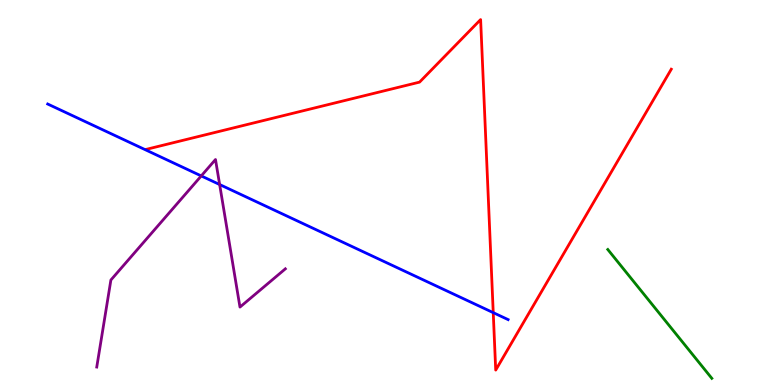[{'lines': ['blue', 'red'], 'intersections': [{'x': 6.36, 'y': 1.88}]}, {'lines': ['green', 'red'], 'intersections': []}, {'lines': ['purple', 'red'], 'intersections': []}, {'lines': ['blue', 'green'], 'intersections': []}, {'lines': ['blue', 'purple'], 'intersections': [{'x': 2.6, 'y': 5.43}, {'x': 2.83, 'y': 5.21}]}, {'lines': ['green', 'purple'], 'intersections': []}]